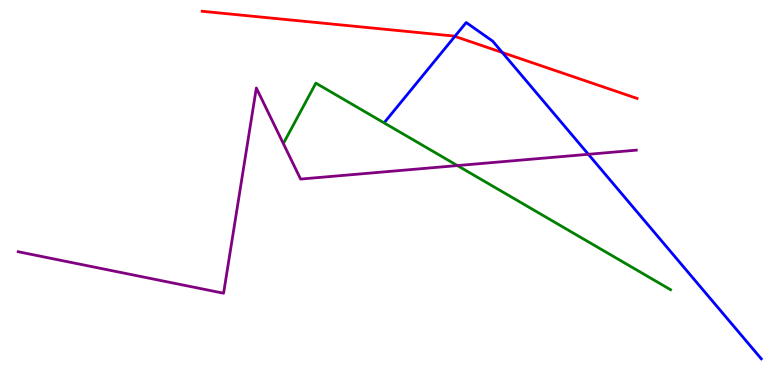[{'lines': ['blue', 'red'], 'intersections': [{'x': 5.87, 'y': 9.06}, {'x': 6.48, 'y': 8.64}]}, {'lines': ['green', 'red'], 'intersections': []}, {'lines': ['purple', 'red'], 'intersections': []}, {'lines': ['blue', 'green'], 'intersections': []}, {'lines': ['blue', 'purple'], 'intersections': [{'x': 7.59, 'y': 5.99}]}, {'lines': ['green', 'purple'], 'intersections': [{'x': 5.9, 'y': 5.7}]}]